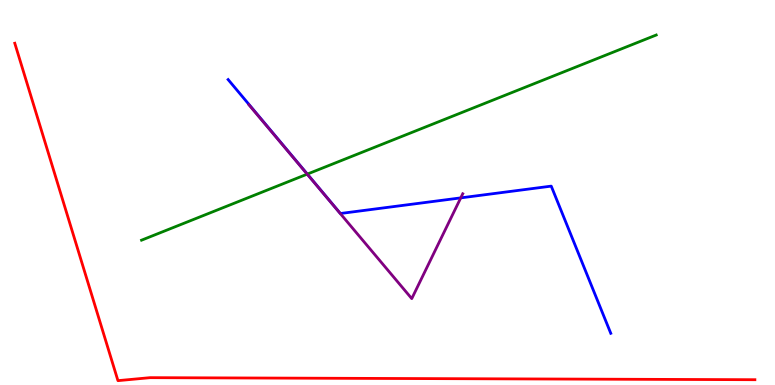[{'lines': ['blue', 'red'], 'intersections': []}, {'lines': ['green', 'red'], 'intersections': []}, {'lines': ['purple', 'red'], 'intersections': []}, {'lines': ['blue', 'green'], 'intersections': [{'x': 3.97, 'y': 5.48}]}, {'lines': ['blue', 'purple'], 'intersections': [{'x': 5.95, 'y': 4.86}]}, {'lines': ['green', 'purple'], 'intersections': [{'x': 3.96, 'y': 5.48}]}]